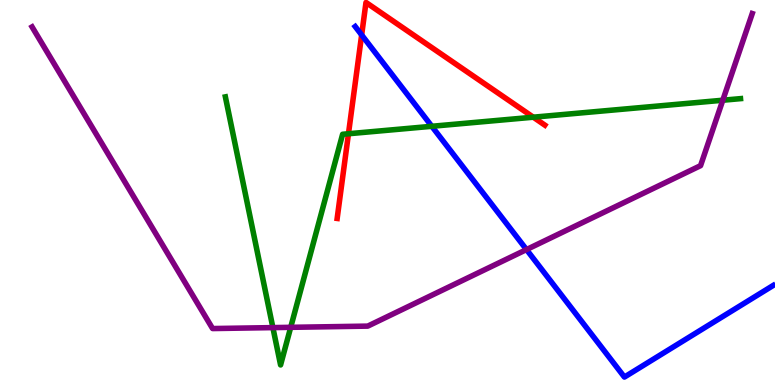[{'lines': ['blue', 'red'], 'intersections': [{'x': 4.67, 'y': 9.09}]}, {'lines': ['green', 'red'], 'intersections': [{'x': 4.5, 'y': 6.53}, {'x': 6.88, 'y': 6.96}]}, {'lines': ['purple', 'red'], 'intersections': []}, {'lines': ['blue', 'green'], 'intersections': [{'x': 5.57, 'y': 6.72}]}, {'lines': ['blue', 'purple'], 'intersections': [{'x': 6.79, 'y': 3.52}]}, {'lines': ['green', 'purple'], 'intersections': [{'x': 3.52, 'y': 1.49}, {'x': 3.75, 'y': 1.5}, {'x': 9.33, 'y': 7.4}]}]